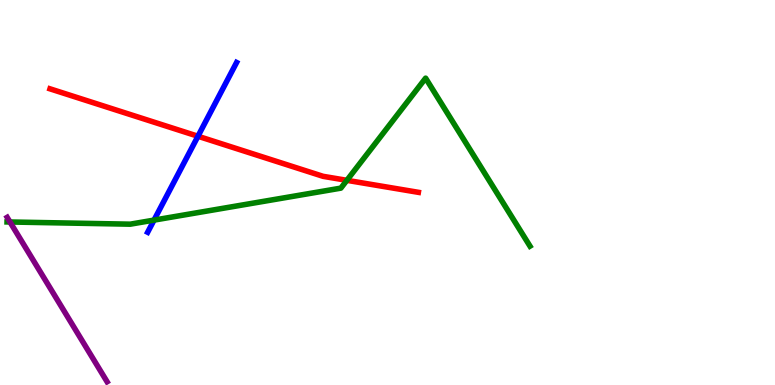[{'lines': ['blue', 'red'], 'intersections': [{'x': 2.55, 'y': 6.46}]}, {'lines': ['green', 'red'], 'intersections': [{'x': 4.48, 'y': 5.32}]}, {'lines': ['purple', 'red'], 'intersections': []}, {'lines': ['blue', 'green'], 'intersections': [{'x': 1.99, 'y': 4.28}]}, {'lines': ['blue', 'purple'], 'intersections': []}, {'lines': ['green', 'purple'], 'intersections': [{'x': 0.129, 'y': 4.23}]}]